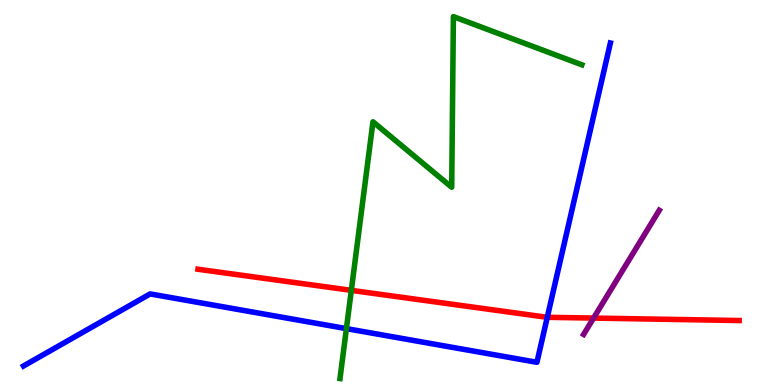[{'lines': ['blue', 'red'], 'intersections': [{'x': 7.06, 'y': 1.76}]}, {'lines': ['green', 'red'], 'intersections': [{'x': 4.53, 'y': 2.46}]}, {'lines': ['purple', 'red'], 'intersections': [{'x': 7.66, 'y': 1.74}]}, {'lines': ['blue', 'green'], 'intersections': [{'x': 4.47, 'y': 1.46}]}, {'lines': ['blue', 'purple'], 'intersections': []}, {'lines': ['green', 'purple'], 'intersections': []}]